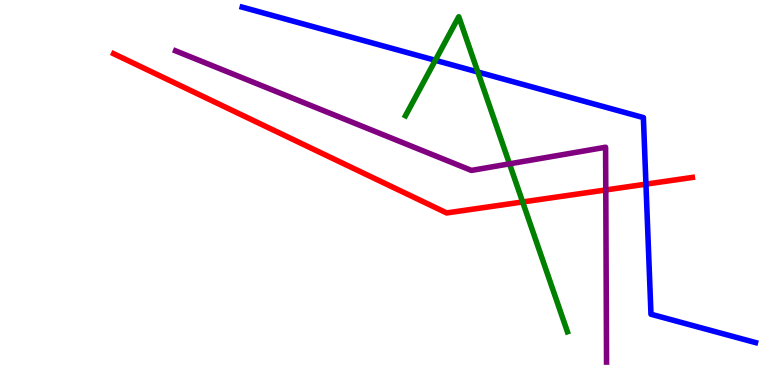[{'lines': ['blue', 'red'], 'intersections': [{'x': 8.33, 'y': 5.22}]}, {'lines': ['green', 'red'], 'intersections': [{'x': 6.74, 'y': 4.75}]}, {'lines': ['purple', 'red'], 'intersections': [{'x': 7.82, 'y': 5.07}]}, {'lines': ['blue', 'green'], 'intersections': [{'x': 5.62, 'y': 8.43}, {'x': 6.17, 'y': 8.13}]}, {'lines': ['blue', 'purple'], 'intersections': []}, {'lines': ['green', 'purple'], 'intersections': [{'x': 6.57, 'y': 5.74}]}]